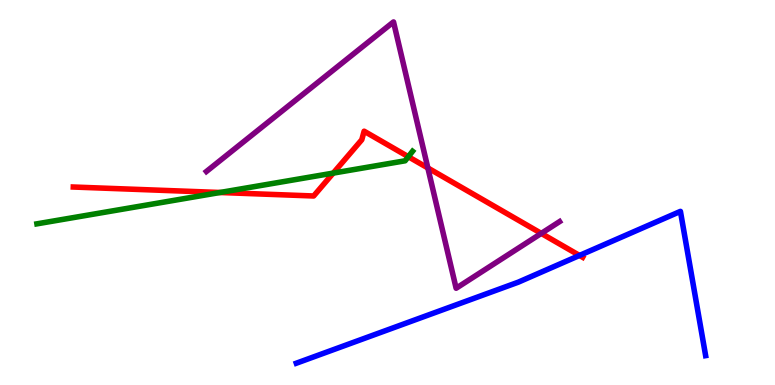[{'lines': ['blue', 'red'], 'intersections': [{'x': 7.48, 'y': 3.36}]}, {'lines': ['green', 'red'], 'intersections': [{'x': 2.84, 'y': 5.0}, {'x': 4.3, 'y': 5.5}, {'x': 5.27, 'y': 5.93}]}, {'lines': ['purple', 'red'], 'intersections': [{'x': 5.52, 'y': 5.64}, {'x': 6.98, 'y': 3.94}]}, {'lines': ['blue', 'green'], 'intersections': []}, {'lines': ['blue', 'purple'], 'intersections': []}, {'lines': ['green', 'purple'], 'intersections': []}]